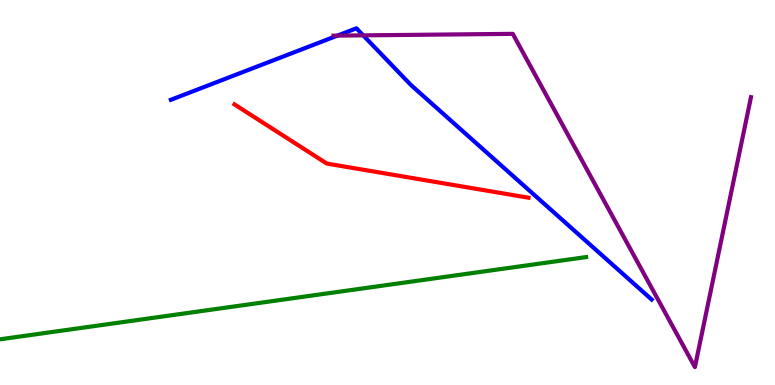[{'lines': ['blue', 'red'], 'intersections': []}, {'lines': ['green', 'red'], 'intersections': []}, {'lines': ['purple', 'red'], 'intersections': []}, {'lines': ['blue', 'green'], 'intersections': []}, {'lines': ['blue', 'purple'], 'intersections': [{'x': 4.35, 'y': 9.07}, {'x': 4.69, 'y': 9.08}]}, {'lines': ['green', 'purple'], 'intersections': []}]